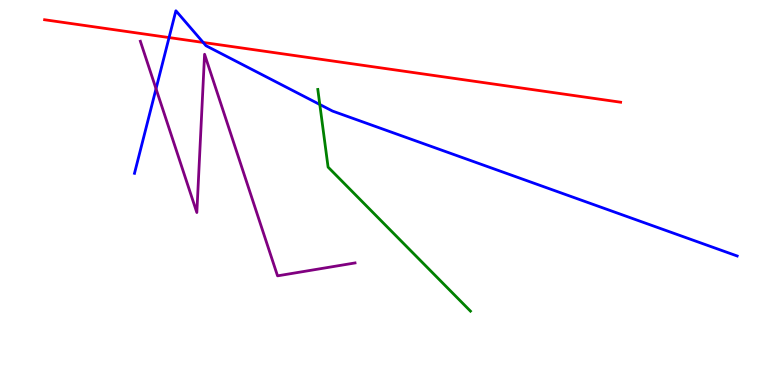[{'lines': ['blue', 'red'], 'intersections': [{'x': 2.18, 'y': 9.02}, {'x': 2.62, 'y': 8.9}]}, {'lines': ['green', 'red'], 'intersections': []}, {'lines': ['purple', 'red'], 'intersections': []}, {'lines': ['blue', 'green'], 'intersections': [{'x': 4.13, 'y': 7.29}]}, {'lines': ['blue', 'purple'], 'intersections': [{'x': 2.01, 'y': 7.69}]}, {'lines': ['green', 'purple'], 'intersections': []}]